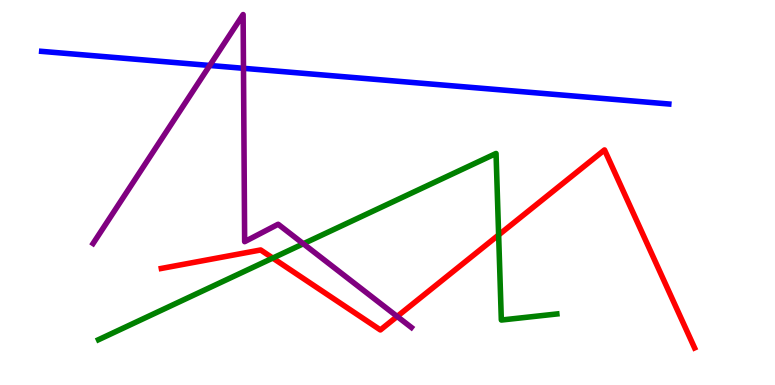[{'lines': ['blue', 'red'], 'intersections': []}, {'lines': ['green', 'red'], 'intersections': [{'x': 3.52, 'y': 3.3}, {'x': 6.43, 'y': 3.9}]}, {'lines': ['purple', 'red'], 'intersections': [{'x': 5.12, 'y': 1.78}]}, {'lines': ['blue', 'green'], 'intersections': []}, {'lines': ['blue', 'purple'], 'intersections': [{'x': 2.71, 'y': 8.3}, {'x': 3.14, 'y': 8.23}]}, {'lines': ['green', 'purple'], 'intersections': [{'x': 3.91, 'y': 3.67}]}]